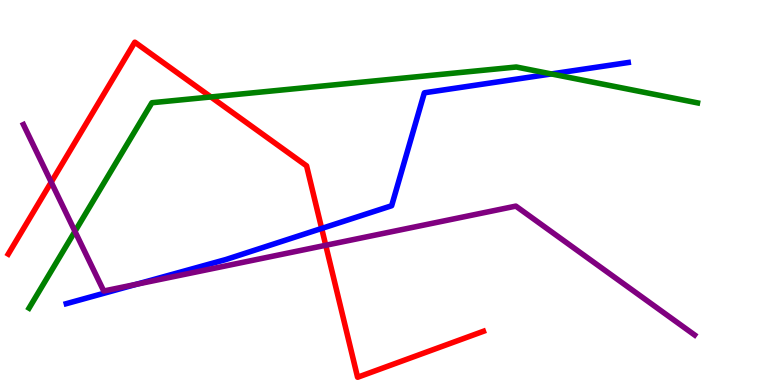[{'lines': ['blue', 'red'], 'intersections': [{'x': 4.15, 'y': 4.07}]}, {'lines': ['green', 'red'], 'intersections': [{'x': 2.72, 'y': 7.48}]}, {'lines': ['purple', 'red'], 'intersections': [{'x': 0.661, 'y': 5.27}, {'x': 4.2, 'y': 3.63}]}, {'lines': ['blue', 'green'], 'intersections': [{'x': 7.11, 'y': 8.08}]}, {'lines': ['blue', 'purple'], 'intersections': [{'x': 1.76, 'y': 2.62}]}, {'lines': ['green', 'purple'], 'intersections': [{'x': 0.967, 'y': 3.99}]}]